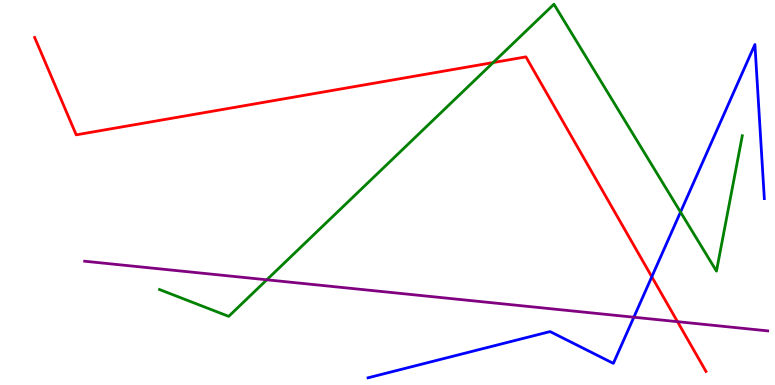[{'lines': ['blue', 'red'], 'intersections': [{'x': 8.41, 'y': 2.81}]}, {'lines': ['green', 'red'], 'intersections': [{'x': 6.36, 'y': 8.38}]}, {'lines': ['purple', 'red'], 'intersections': [{'x': 8.74, 'y': 1.64}]}, {'lines': ['blue', 'green'], 'intersections': [{'x': 8.78, 'y': 4.49}]}, {'lines': ['blue', 'purple'], 'intersections': [{'x': 8.18, 'y': 1.76}]}, {'lines': ['green', 'purple'], 'intersections': [{'x': 3.44, 'y': 2.73}]}]